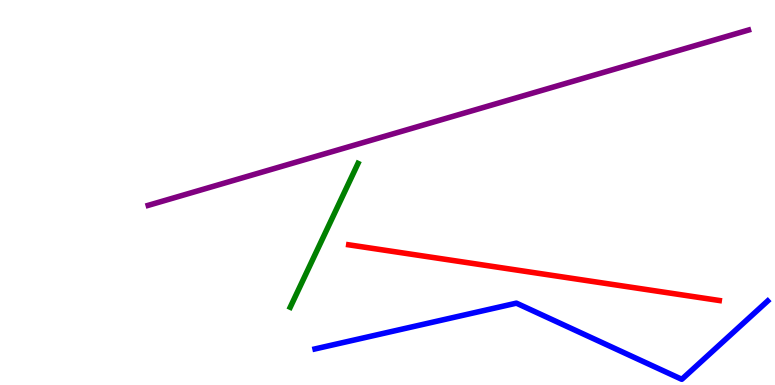[{'lines': ['blue', 'red'], 'intersections': []}, {'lines': ['green', 'red'], 'intersections': []}, {'lines': ['purple', 'red'], 'intersections': []}, {'lines': ['blue', 'green'], 'intersections': []}, {'lines': ['blue', 'purple'], 'intersections': []}, {'lines': ['green', 'purple'], 'intersections': []}]